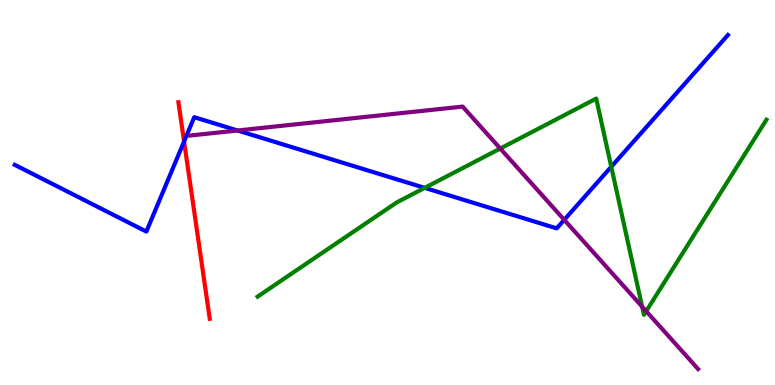[{'lines': ['blue', 'red'], 'intersections': [{'x': 2.38, 'y': 6.32}]}, {'lines': ['green', 'red'], 'intersections': []}, {'lines': ['purple', 'red'], 'intersections': []}, {'lines': ['blue', 'green'], 'intersections': [{'x': 5.48, 'y': 5.12}, {'x': 7.89, 'y': 5.67}]}, {'lines': ['blue', 'purple'], 'intersections': [{'x': 3.07, 'y': 6.61}, {'x': 7.28, 'y': 4.29}]}, {'lines': ['green', 'purple'], 'intersections': [{'x': 6.46, 'y': 6.14}, {'x': 8.29, 'y': 2.04}, {'x': 8.34, 'y': 1.92}]}]